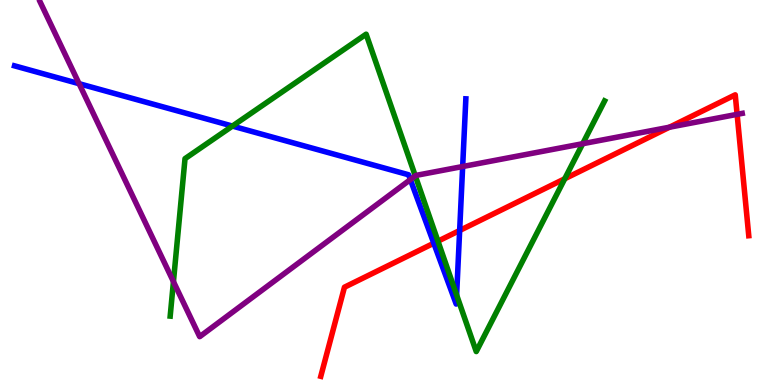[{'lines': ['blue', 'red'], 'intersections': [{'x': 5.6, 'y': 3.68}, {'x': 5.93, 'y': 4.01}]}, {'lines': ['green', 'red'], 'intersections': [{'x': 5.65, 'y': 3.74}, {'x': 7.29, 'y': 5.36}]}, {'lines': ['purple', 'red'], 'intersections': [{'x': 8.64, 'y': 6.7}, {'x': 9.51, 'y': 7.03}]}, {'lines': ['blue', 'green'], 'intersections': [{'x': 3.0, 'y': 6.73}, {'x': 5.89, 'y': 2.34}]}, {'lines': ['blue', 'purple'], 'intersections': [{'x': 1.02, 'y': 7.83}, {'x': 5.3, 'y': 5.34}, {'x': 5.97, 'y': 5.67}]}, {'lines': ['green', 'purple'], 'intersections': [{'x': 2.24, 'y': 2.69}, {'x': 5.36, 'y': 5.43}, {'x': 7.52, 'y': 6.27}]}]